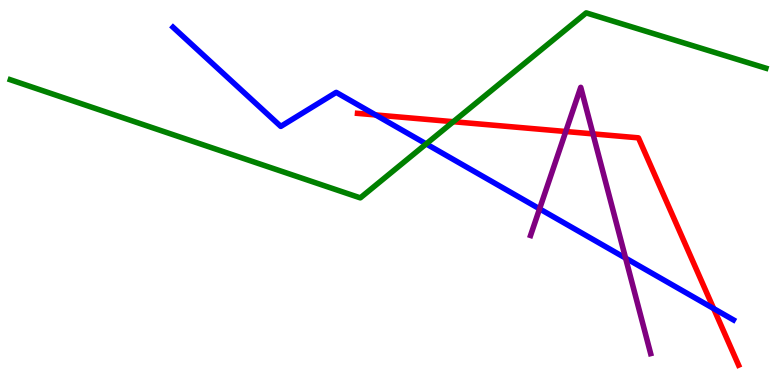[{'lines': ['blue', 'red'], 'intersections': [{'x': 4.85, 'y': 7.01}, {'x': 9.21, 'y': 1.99}]}, {'lines': ['green', 'red'], 'intersections': [{'x': 5.85, 'y': 6.84}]}, {'lines': ['purple', 'red'], 'intersections': [{'x': 7.3, 'y': 6.58}, {'x': 7.65, 'y': 6.52}]}, {'lines': ['blue', 'green'], 'intersections': [{'x': 5.5, 'y': 6.26}]}, {'lines': ['blue', 'purple'], 'intersections': [{'x': 6.96, 'y': 4.58}, {'x': 8.07, 'y': 3.3}]}, {'lines': ['green', 'purple'], 'intersections': []}]